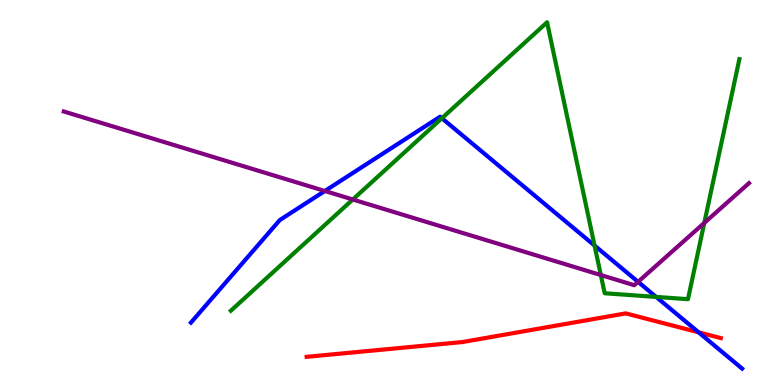[{'lines': ['blue', 'red'], 'intersections': [{'x': 9.01, 'y': 1.37}]}, {'lines': ['green', 'red'], 'intersections': []}, {'lines': ['purple', 'red'], 'intersections': []}, {'lines': ['blue', 'green'], 'intersections': [{'x': 5.7, 'y': 6.93}, {'x': 7.67, 'y': 3.62}, {'x': 8.47, 'y': 2.29}]}, {'lines': ['blue', 'purple'], 'intersections': [{'x': 4.19, 'y': 5.04}, {'x': 8.23, 'y': 2.68}]}, {'lines': ['green', 'purple'], 'intersections': [{'x': 4.55, 'y': 4.82}, {'x': 7.75, 'y': 2.86}, {'x': 9.09, 'y': 4.21}]}]